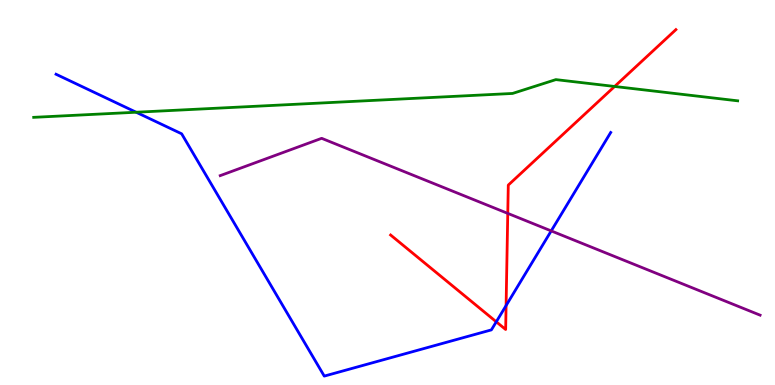[{'lines': ['blue', 'red'], 'intersections': [{'x': 6.4, 'y': 1.64}, {'x': 6.53, 'y': 2.06}]}, {'lines': ['green', 'red'], 'intersections': [{'x': 7.93, 'y': 7.75}]}, {'lines': ['purple', 'red'], 'intersections': [{'x': 6.55, 'y': 4.46}]}, {'lines': ['blue', 'green'], 'intersections': [{'x': 1.76, 'y': 7.08}]}, {'lines': ['blue', 'purple'], 'intersections': [{'x': 7.11, 'y': 4.0}]}, {'lines': ['green', 'purple'], 'intersections': []}]